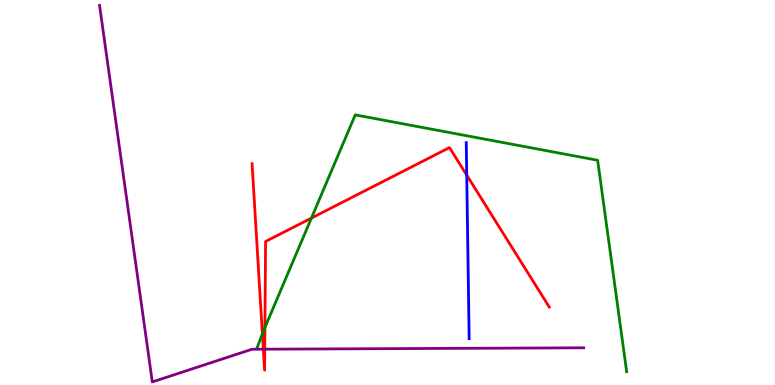[{'lines': ['blue', 'red'], 'intersections': [{'x': 6.02, 'y': 5.45}]}, {'lines': ['green', 'red'], 'intersections': [{'x': 3.39, 'y': 1.33}, {'x': 3.42, 'y': 1.49}, {'x': 4.02, 'y': 4.34}]}, {'lines': ['purple', 'red'], 'intersections': [{'x': 3.4, 'y': 0.93}, {'x': 3.42, 'y': 0.93}]}, {'lines': ['blue', 'green'], 'intersections': []}, {'lines': ['blue', 'purple'], 'intersections': []}, {'lines': ['green', 'purple'], 'intersections': []}]